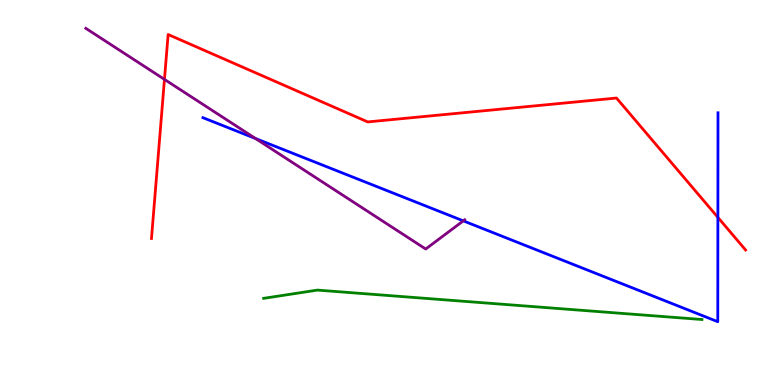[{'lines': ['blue', 'red'], 'intersections': [{'x': 9.26, 'y': 4.35}]}, {'lines': ['green', 'red'], 'intersections': []}, {'lines': ['purple', 'red'], 'intersections': [{'x': 2.12, 'y': 7.94}]}, {'lines': ['blue', 'green'], 'intersections': []}, {'lines': ['blue', 'purple'], 'intersections': [{'x': 3.3, 'y': 6.4}, {'x': 5.98, 'y': 4.26}]}, {'lines': ['green', 'purple'], 'intersections': []}]